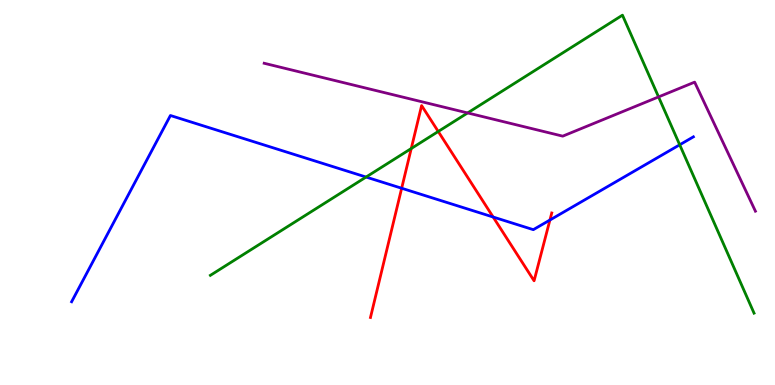[{'lines': ['blue', 'red'], 'intersections': [{'x': 5.18, 'y': 5.11}, {'x': 6.36, 'y': 4.36}, {'x': 7.1, 'y': 4.28}]}, {'lines': ['green', 'red'], 'intersections': [{'x': 5.31, 'y': 6.14}, {'x': 5.65, 'y': 6.58}]}, {'lines': ['purple', 'red'], 'intersections': []}, {'lines': ['blue', 'green'], 'intersections': [{'x': 4.72, 'y': 5.4}, {'x': 8.77, 'y': 6.24}]}, {'lines': ['blue', 'purple'], 'intersections': []}, {'lines': ['green', 'purple'], 'intersections': [{'x': 6.03, 'y': 7.07}, {'x': 8.5, 'y': 7.48}]}]